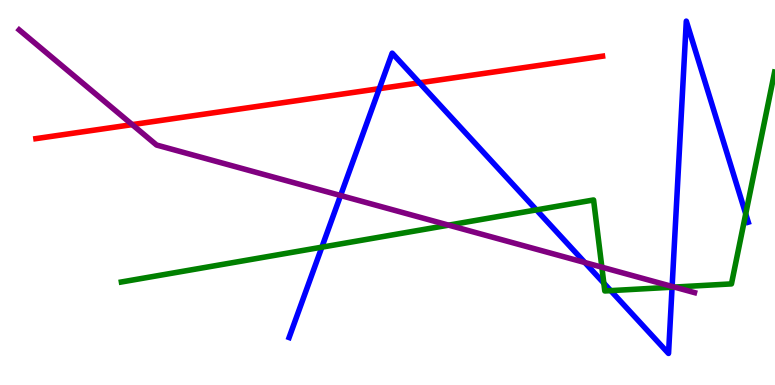[{'lines': ['blue', 'red'], 'intersections': [{'x': 4.89, 'y': 7.7}, {'x': 5.41, 'y': 7.85}]}, {'lines': ['green', 'red'], 'intersections': []}, {'lines': ['purple', 'red'], 'intersections': [{'x': 1.71, 'y': 6.76}]}, {'lines': ['blue', 'green'], 'intersections': [{'x': 4.15, 'y': 3.58}, {'x': 6.92, 'y': 4.55}, {'x': 7.79, 'y': 2.65}, {'x': 7.88, 'y': 2.45}, {'x': 8.67, 'y': 2.54}, {'x': 9.62, 'y': 4.44}]}, {'lines': ['blue', 'purple'], 'intersections': [{'x': 4.39, 'y': 4.92}, {'x': 7.55, 'y': 3.18}, {'x': 8.67, 'y': 2.56}]}, {'lines': ['green', 'purple'], 'intersections': [{'x': 5.79, 'y': 4.15}, {'x': 7.77, 'y': 3.06}, {'x': 8.7, 'y': 2.54}]}]